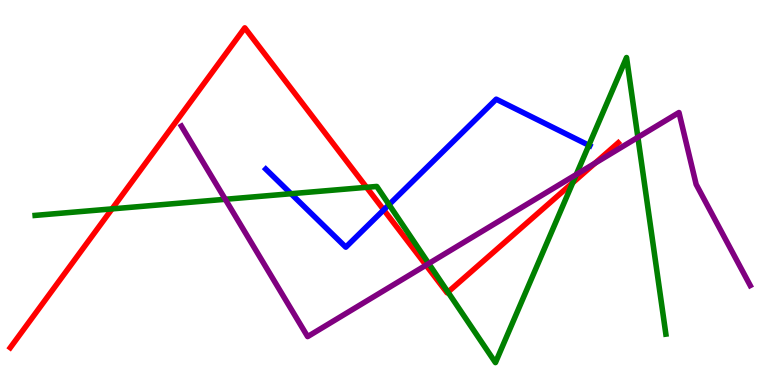[{'lines': ['blue', 'red'], 'intersections': [{'x': 4.95, 'y': 4.55}]}, {'lines': ['green', 'red'], 'intersections': [{'x': 1.45, 'y': 4.57}, {'x': 4.73, 'y': 5.13}, {'x': 5.78, 'y': 2.41}, {'x': 7.39, 'y': 5.25}]}, {'lines': ['purple', 'red'], 'intersections': [{'x': 5.5, 'y': 3.11}, {'x': 7.68, 'y': 5.76}]}, {'lines': ['blue', 'green'], 'intersections': [{'x': 3.75, 'y': 4.97}, {'x': 5.02, 'y': 4.68}, {'x': 7.6, 'y': 6.23}]}, {'lines': ['blue', 'purple'], 'intersections': []}, {'lines': ['green', 'purple'], 'intersections': [{'x': 2.91, 'y': 4.82}, {'x': 5.53, 'y': 3.15}, {'x': 7.44, 'y': 5.47}, {'x': 8.23, 'y': 6.43}]}]